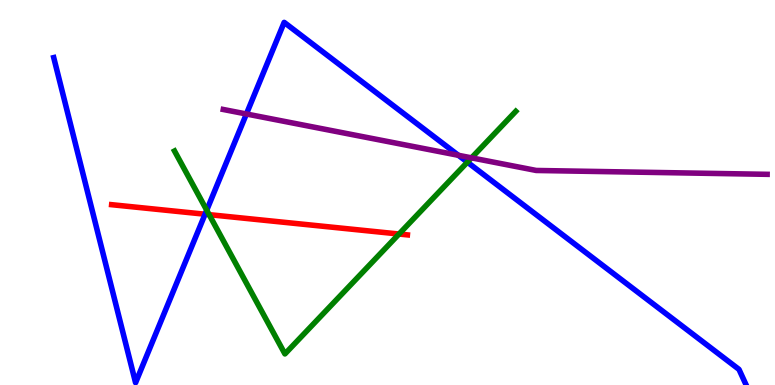[{'lines': ['blue', 'red'], 'intersections': [{'x': 2.65, 'y': 4.44}]}, {'lines': ['green', 'red'], 'intersections': [{'x': 2.7, 'y': 4.42}, {'x': 5.15, 'y': 3.92}]}, {'lines': ['purple', 'red'], 'intersections': []}, {'lines': ['blue', 'green'], 'intersections': [{'x': 2.67, 'y': 4.54}, {'x': 6.03, 'y': 5.79}]}, {'lines': ['blue', 'purple'], 'intersections': [{'x': 3.18, 'y': 7.04}, {'x': 5.91, 'y': 5.97}]}, {'lines': ['green', 'purple'], 'intersections': [{'x': 6.08, 'y': 5.9}]}]